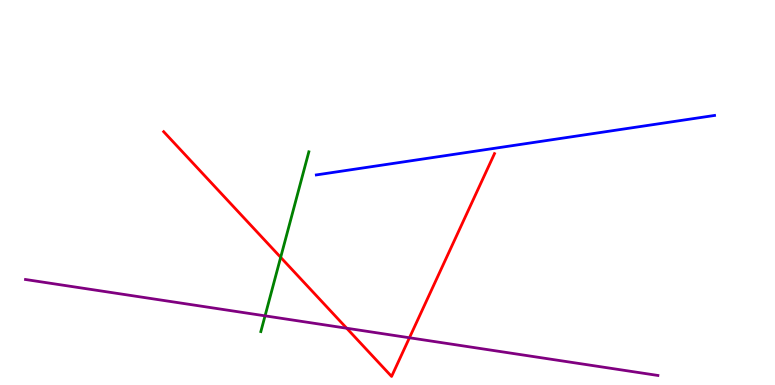[{'lines': ['blue', 'red'], 'intersections': []}, {'lines': ['green', 'red'], 'intersections': [{'x': 3.62, 'y': 3.32}]}, {'lines': ['purple', 'red'], 'intersections': [{'x': 4.47, 'y': 1.47}, {'x': 5.28, 'y': 1.23}]}, {'lines': ['blue', 'green'], 'intersections': []}, {'lines': ['blue', 'purple'], 'intersections': []}, {'lines': ['green', 'purple'], 'intersections': [{'x': 3.42, 'y': 1.8}]}]